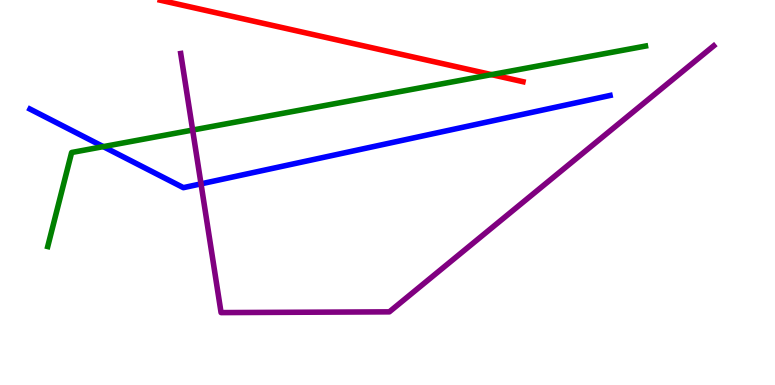[{'lines': ['blue', 'red'], 'intersections': []}, {'lines': ['green', 'red'], 'intersections': [{'x': 6.34, 'y': 8.06}]}, {'lines': ['purple', 'red'], 'intersections': []}, {'lines': ['blue', 'green'], 'intersections': [{'x': 1.33, 'y': 6.19}]}, {'lines': ['blue', 'purple'], 'intersections': [{'x': 2.59, 'y': 5.22}]}, {'lines': ['green', 'purple'], 'intersections': [{'x': 2.49, 'y': 6.62}]}]